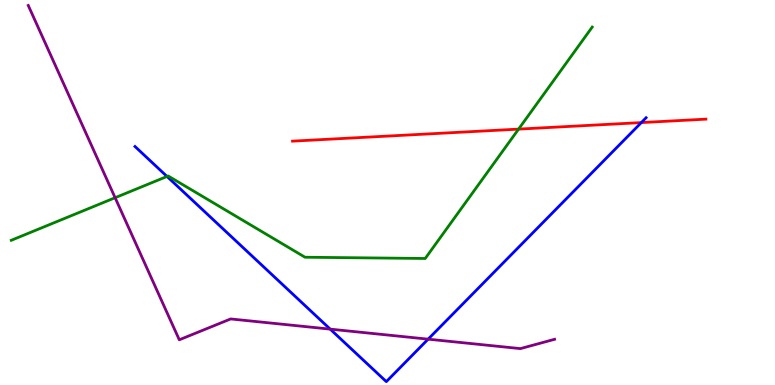[{'lines': ['blue', 'red'], 'intersections': [{'x': 8.28, 'y': 6.82}]}, {'lines': ['green', 'red'], 'intersections': [{'x': 6.69, 'y': 6.65}]}, {'lines': ['purple', 'red'], 'intersections': []}, {'lines': ['blue', 'green'], 'intersections': [{'x': 2.15, 'y': 5.42}]}, {'lines': ['blue', 'purple'], 'intersections': [{'x': 4.26, 'y': 1.45}, {'x': 5.52, 'y': 1.19}]}, {'lines': ['green', 'purple'], 'intersections': [{'x': 1.49, 'y': 4.86}]}]